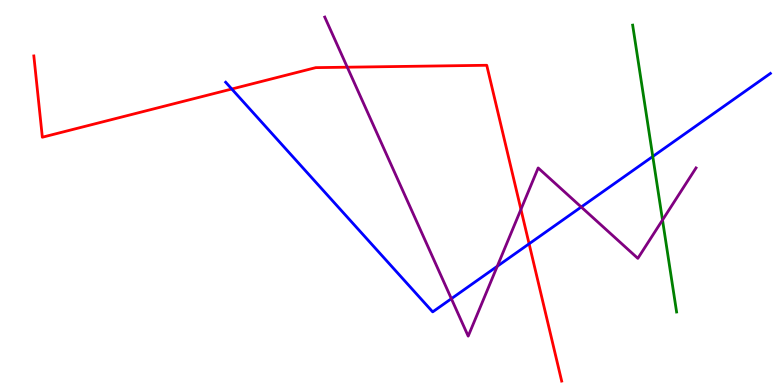[{'lines': ['blue', 'red'], 'intersections': [{'x': 2.99, 'y': 7.69}, {'x': 6.83, 'y': 3.67}]}, {'lines': ['green', 'red'], 'intersections': []}, {'lines': ['purple', 'red'], 'intersections': [{'x': 4.48, 'y': 8.25}, {'x': 6.72, 'y': 4.56}]}, {'lines': ['blue', 'green'], 'intersections': [{'x': 8.42, 'y': 5.94}]}, {'lines': ['blue', 'purple'], 'intersections': [{'x': 5.82, 'y': 2.24}, {'x': 6.42, 'y': 3.08}, {'x': 7.5, 'y': 4.62}]}, {'lines': ['green', 'purple'], 'intersections': [{'x': 8.55, 'y': 4.29}]}]